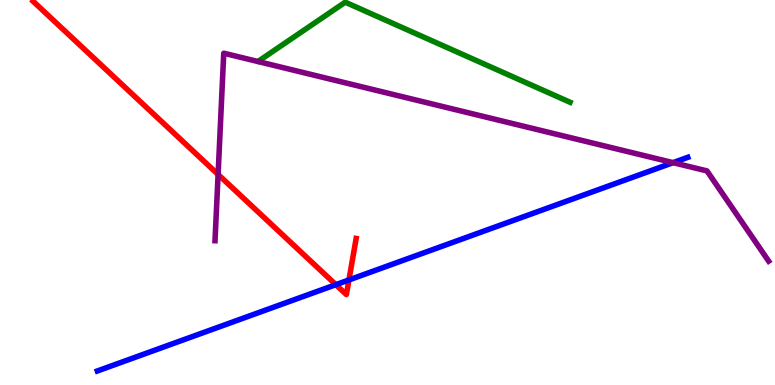[{'lines': ['blue', 'red'], 'intersections': [{'x': 4.33, 'y': 2.61}, {'x': 4.5, 'y': 2.73}]}, {'lines': ['green', 'red'], 'intersections': []}, {'lines': ['purple', 'red'], 'intersections': [{'x': 2.81, 'y': 5.47}]}, {'lines': ['blue', 'green'], 'intersections': []}, {'lines': ['blue', 'purple'], 'intersections': [{'x': 8.68, 'y': 5.78}]}, {'lines': ['green', 'purple'], 'intersections': []}]